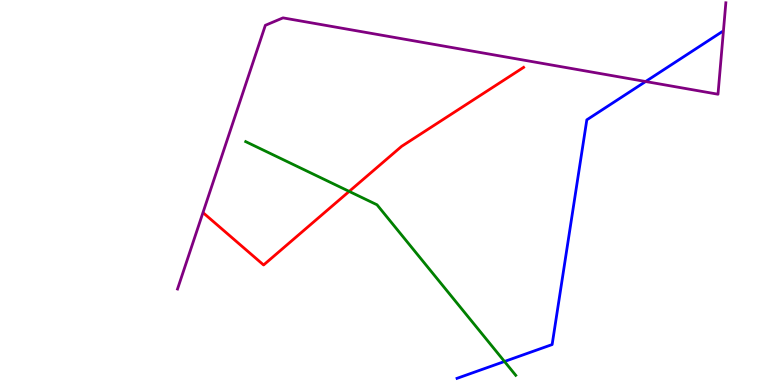[{'lines': ['blue', 'red'], 'intersections': []}, {'lines': ['green', 'red'], 'intersections': [{'x': 4.51, 'y': 5.03}]}, {'lines': ['purple', 'red'], 'intersections': []}, {'lines': ['blue', 'green'], 'intersections': [{'x': 6.51, 'y': 0.611}]}, {'lines': ['blue', 'purple'], 'intersections': [{'x': 8.33, 'y': 7.88}]}, {'lines': ['green', 'purple'], 'intersections': []}]